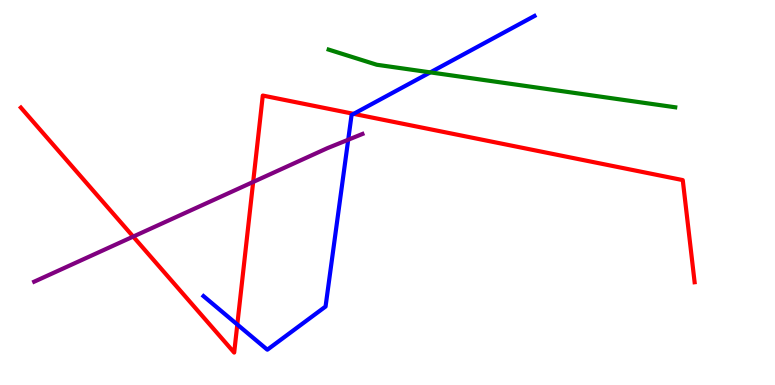[{'lines': ['blue', 'red'], 'intersections': [{'x': 3.06, 'y': 1.57}, {'x': 4.56, 'y': 7.04}]}, {'lines': ['green', 'red'], 'intersections': []}, {'lines': ['purple', 'red'], 'intersections': [{'x': 1.72, 'y': 3.85}, {'x': 3.27, 'y': 5.27}]}, {'lines': ['blue', 'green'], 'intersections': [{'x': 5.55, 'y': 8.12}]}, {'lines': ['blue', 'purple'], 'intersections': [{'x': 4.49, 'y': 6.37}]}, {'lines': ['green', 'purple'], 'intersections': []}]